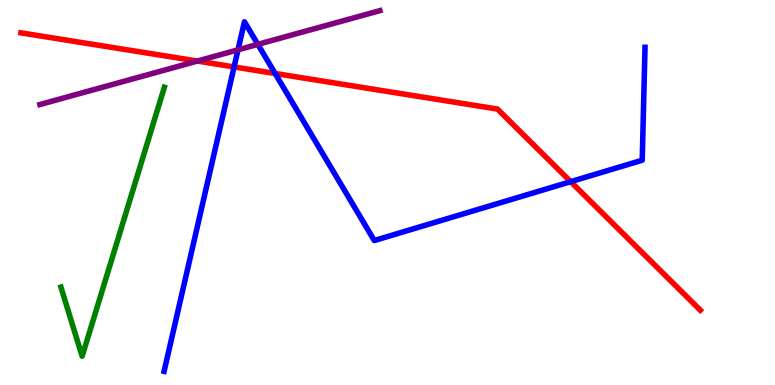[{'lines': ['blue', 'red'], 'intersections': [{'x': 3.02, 'y': 8.26}, {'x': 3.55, 'y': 8.09}, {'x': 7.36, 'y': 5.28}]}, {'lines': ['green', 'red'], 'intersections': []}, {'lines': ['purple', 'red'], 'intersections': [{'x': 2.55, 'y': 8.41}]}, {'lines': ['blue', 'green'], 'intersections': []}, {'lines': ['blue', 'purple'], 'intersections': [{'x': 3.07, 'y': 8.71}, {'x': 3.33, 'y': 8.85}]}, {'lines': ['green', 'purple'], 'intersections': []}]